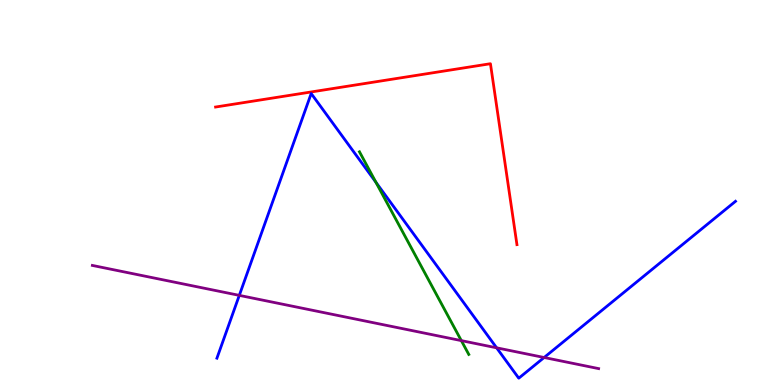[{'lines': ['blue', 'red'], 'intersections': []}, {'lines': ['green', 'red'], 'intersections': []}, {'lines': ['purple', 'red'], 'intersections': []}, {'lines': ['blue', 'green'], 'intersections': [{'x': 4.85, 'y': 5.26}]}, {'lines': ['blue', 'purple'], 'intersections': [{'x': 3.09, 'y': 2.33}, {'x': 6.41, 'y': 0.966}, {'x': 7.02, 'y': 0.714}]}, {'lines': ['green', 'purple'], 'intersections': [{'x': 5.95, 'y': 1.15}]}]